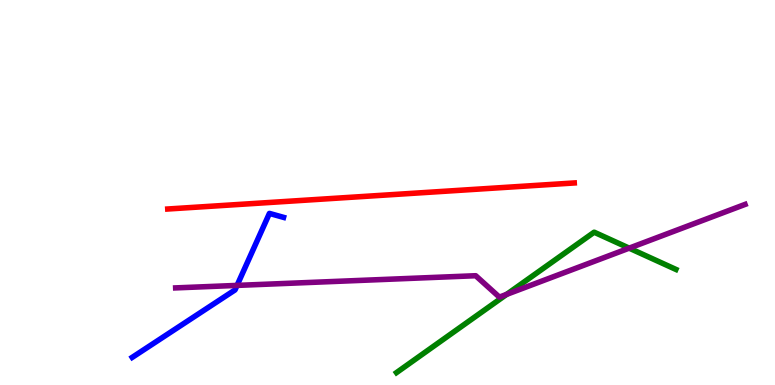[{'lines': ['blue', 'red'], 'intersections': []}, {'lines': ['green', 'red'], 'intersections': []}, {'lines': ['purple', 'red'], 'intersections': []}, {'lines': ['blue', 'green'], 'intersections': []}, {'lines': ['blue', 'purple'], 'intersections': [{'x': 3.06, 'y': 2.59}]}, {'lines': ['green', 'purple'], 'intersections': [{'x': 6.54, 'y': 2.35}, {'x': 8.12, 'y': 3.55}]}]